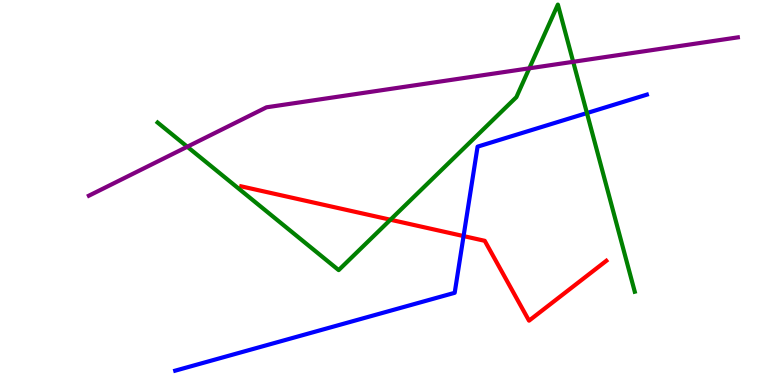[{'lines': ['blue', 'red'], 'intersections': [{'x': 5.98, 'y': 3.87}]}, {'lines': ['green', 'red'], 'intersections': [{'x': 5.04, 'y': 4.29}]}, {'lines': ['purple', 'red'], 'intersections': []}, {'lines': ['blue', 'green'], 'intersections': [{'x': 7.57, 'y': 7.06}]}, {'lines': ['blue', 'purple'], 'intersections': []}, {'lines': ['green', 'purple'], 'intersections': [{'x': 2.42, 'y': 6.19}, {'x': 6.83, 'y': 8.23}, {'x': 7.4, 'y': 8.39}]}]